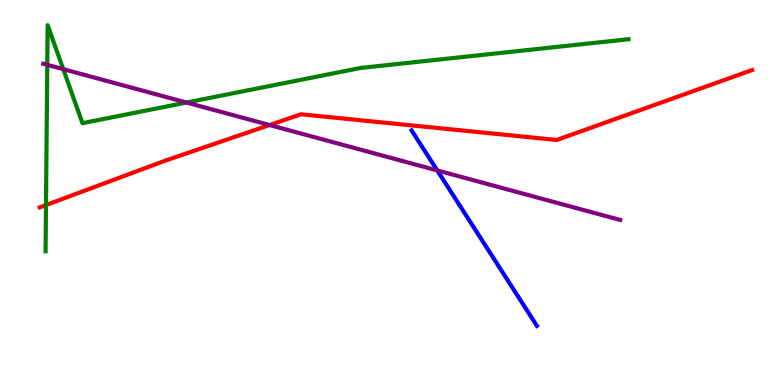[{'lines': ['blue', 'red'], 'intersections': []}, {'lines': ['green', 'red'], 'intersections': [{'x': 0.594, 'y': 4.67}]}, {'lines': ['purple', 'red'], 'intersections': [{'x': 3.48, 'y': 6.75}]}, {'lines': ['blue', 'green'], 'intersections': []}, {'lines': ['blue', 'purple'], 'intersections': [{'x': 5.64, 'y': 5.57}]}, {'lines': ['green', 'purple'], 'intersections': [{'x': 0.61, 'y': 8.32}, {'x': 0.816, 'y': 8.2}, {'x': 2.41, 'y': 7.34}]}]